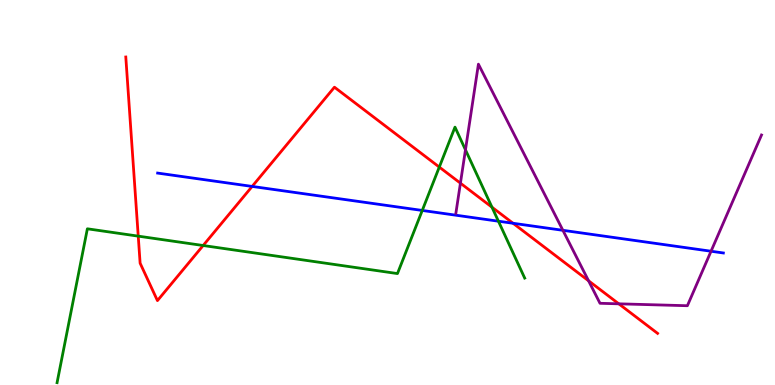[{'lines': ['blue', 'red'], 'intersections': [{'x': 3.25, 'y': 5.16}, {'x': 6.62, 'y': 4.2}]}, {'lines': ['green', 'red'], 'intersections': [{'x': 1.78, 'y': 3.87}, {'x': 2.62, 'y': 3.62}, {'x': 5.67, 'y': 5.66}, {'x': 6.35, 'y': 4.62}]}, {'lines': ['purple', 'red'], 'intersections': [{'x': 5.94, 'y': 5.24}, {'x': 7.59, 'y': 2.71}, {'x': 7.98, 'y': 2.11}]}, {'lines': ['blue', 'green'], 'intersections': [{'x': 5.45, 'y': 4.53}, {'x': 6.43, 'y': 4.25}]}, {'lines': ['blue', 'purple'], 'intersections': [{'x': 7.26, 'y': 4.02}, {'x': 9.17, 'y': 3.47}]}, {'lines': ['green', 'purple'], 'intersections': [{'x': 6.01, 'y': 6.11}]}]